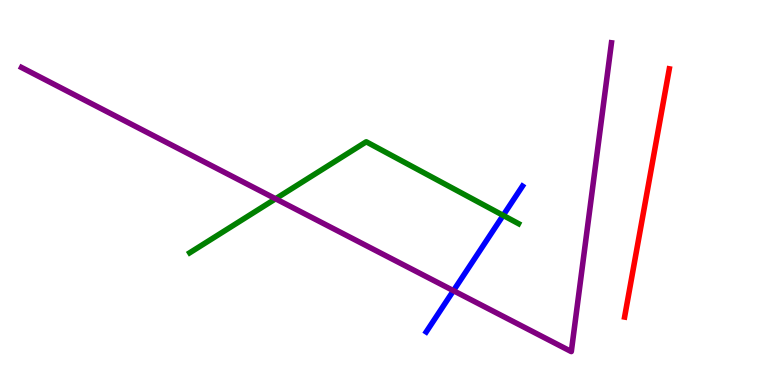[{'lines': ['blue', 'red'], 'intersections': []}, {'lines': ['green', 'red'], 'intersections': []}, {'lines': ['purple', 'red'], 'intersections': []}, {'lines': ['blue', 'green'], 'intersections': [{'x': 6.49, 'y': 4.41}]}, {'lines': ['blue', 'purple'], 'intersections': [{'x': 5.85, 'y': 2.45}]}, {'lines': ['green', 'purple'], 'intersections': [{'x': 3.56, 'y': 4.84}]}]